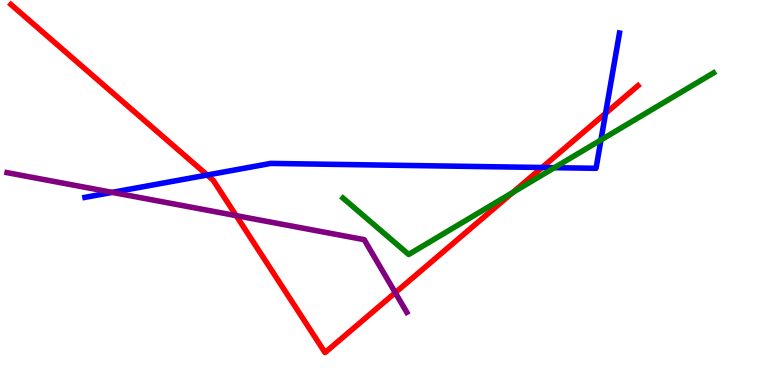[{'lines': ['blue', 'red'], 'intersections': [{'x': 2.67, 'y': 5.45}, {'x': 6.99, 'y': 5.65}, {'x': 7.81, 'y': 7.06}]}, {'lines': ['green', 'red'], 'intersections': [{'x': 6.62, 'y': 5.0}]}, {'lines': ['purple', 'red'], 'intersections': [{'x': 3.05, 'y': 4.4}, {'x': 5.1, 'y': 2.4}]}, {'lines': ['blue', 'green'], 'intersections': [{'x': 7.15, 'y': 5.64}, {'x': 7.75, 'y': 6.37}]}, {'lines': ['blue', 'purple'], 'intersections': [{'x': 1.45, 'y': 5.0}]}, {'lines': ['green', 'purple'], 'intersections': []}]